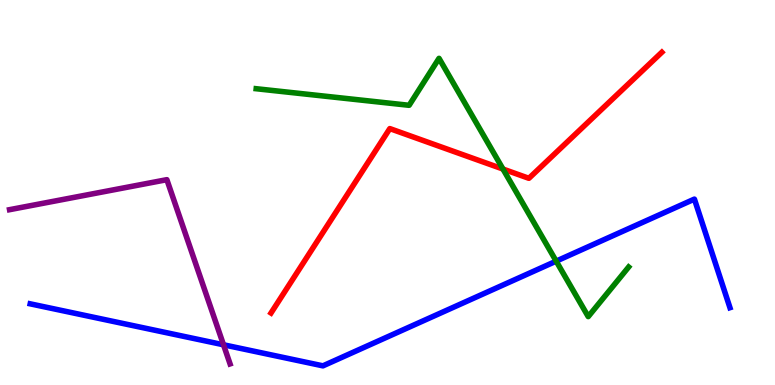[{'lines': ['blue', 'red'], 'intersections': []}, {'lines': ['green', 'red'], 'intersections': [{'x': 6.49, 'y': 5.61}]}, {'lines': ['purple', 'red'], 'intersections': []}, {'lines': ['blue', 'green'], 'intersections': [{'x': 7.18, 'y': 3.22}]}, {'lines': ['blue', 'purple'], 'intersections': [{'x': 2.88, 'y': 1.04}]}, {'lines': ['green', 'purple'], 'intersections': []}]